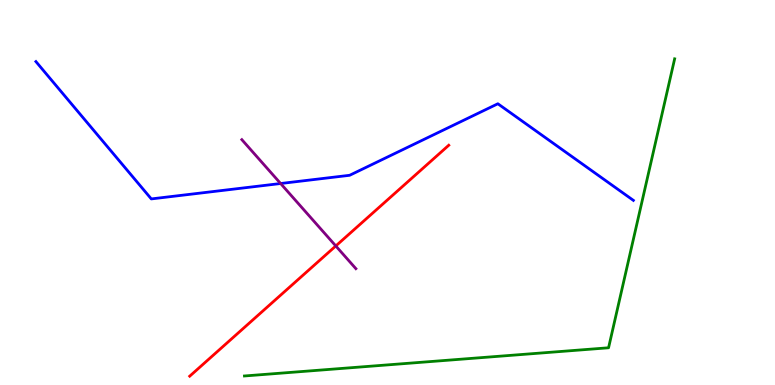[{'lines': ['blue', 'red'], 'intersections': []}, {'lines': ['green', 'red'], 'intersections': []}, {'lines': ['purple', 'red'], 'intersections': [{'x': 4.33, 'y': 3.61}]}, {'lines': ['blue', 'green'], 'intersections': []}, {'lines': ['blue', 'purple'], 'intersections': [{'x': 3.62, 'y': 5.23}]}, {'lines': ['green', 'purple'], 'intersections': []}]